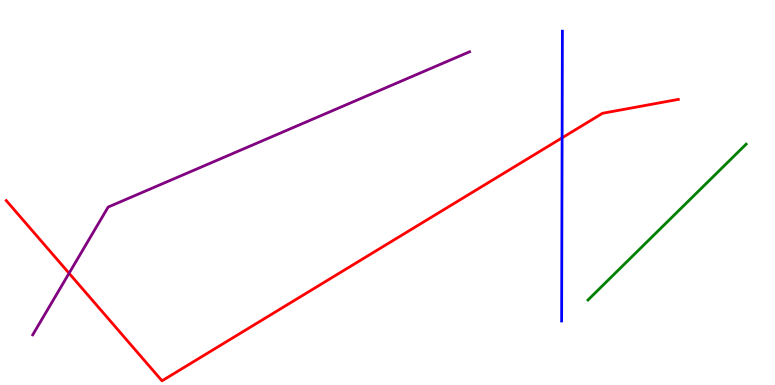[{'lines': ['blue', 'red'], 'intersections': [{'x': 7.25, 'y': 6.42}]}, {'lines': ['green', 'red'], 'intersections': []}, {'lines': ['purple', 'red'], 'intersections': [{'x': 0.891, 'y': 2.9}]}, {'lines': ['blue', 'green'], 'intersections': []}, {'lines': ['blue', 'purple'], 'intersections': []}, {'lines': ['green', 'purple'], 'intersections': []}]